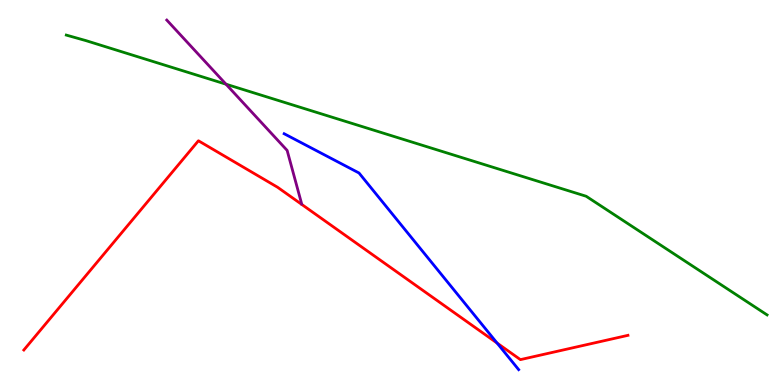[{'lines': ['blue', 'red'], 'intersections': [{'x': 6.41, 'y': 1.09}]}, {'lines': ['green', 'red'], 'intersections': []}, {'lines': ['purple', 'red'], 'intersections': []}, {'lines': ['blue', 'green'], 'intersections': []}, {'lines': ['blue', 'purple'], 'intersections': []}, {'lines': ['green', 'purple'], 'intersections': [{'x': 2.92, 'y': 7.81}]}]